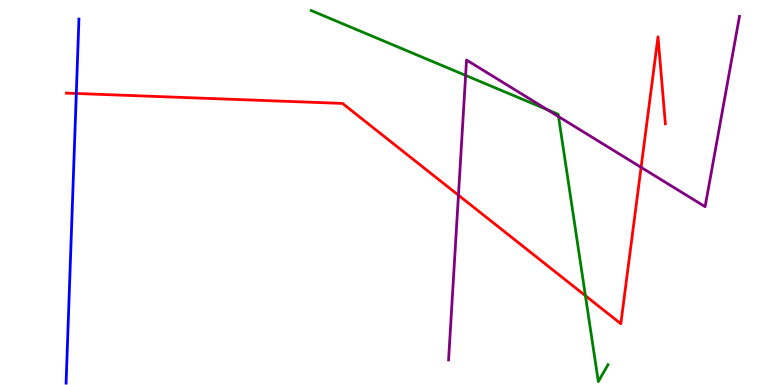[{'lines': ['blue', 'red'], 'intersections': [{'x': 0.985, 'y': 7.57}]}, {'lines': ['green', 'red'], 'intersections': [{'x': 7.55, 'y': 2.32}]}, {'lines': ['purple', 'red'], 'intersections': [{'x': 5.92, 'y': 4.93}, {'x': 8.27, 'y': 5.65}]}, {'lines': ['blue', 'green'], 'intersections': []}, {'lines': ['blue', 'purple'], 'intersections': []}, {'lines': ['green', 'purple'], 'intersections': [{'x': 6.01, 'y': 8.04}, {'x': 7.06, 'y': 7.15}, {'x': 7.21, 'y': 6.97}]}]